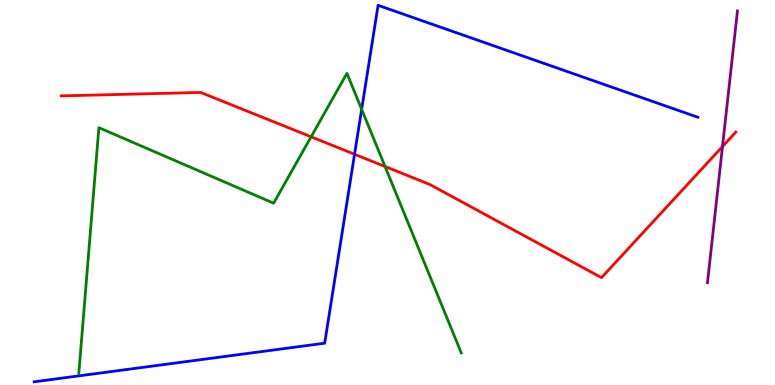[{'lines': ['blue', 'red'], 'intersections': [{'x': 4.57, 'y': 5.99}]}, {'lines': ['green', 'red'], 'intersections': [{'x': 4.01, 'y': 6.45}, {'x': 4.97, 'y': 5.67}]}, {'lines': ['purple', 'red'], 'intersections': [{'x': 9.32, 'y': 6.19}]}, {'lines': ['blue', 'green'], 'intersections': [{'x': 4.67, 'y': 7.16}]}, {'lines': ['blue', 'purple'], 'intersections': []}, {'lines': ['green', 'purple'], 'intersections': []}]